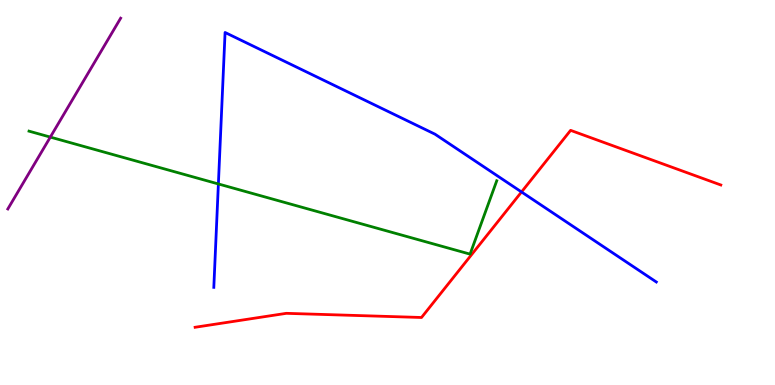[{'lines': ['blue', 'red'], 'intersections': [{'x': 6.73, 'y': 5.01}]}, {'lines': ['green', 'red'], 'intersections': []}, {'lines': ['purple', 'red'], 'intersections': []}, {'lines': ['blue', 'green'], 'intersections': [{'x': 2.82, 'y': 5.22}]}, {'lines': ['blue', 'purple'], 'intersections': []}, {'lines': ['green', 'purple'], 'intersections': [{'x': 0.649, 'y': 6.44}]}]